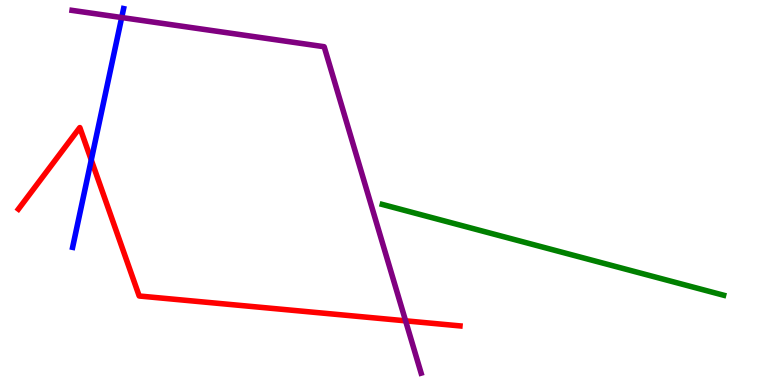[{'lines': ['blue', 'red'], 'intersections': [{'x': 1.18, 'y': 5.84}]}, {'lines': ['green', 'red'], 'intersections': []}, {'lines': ['purple', 'red'], 'intersections': [{'x': 5.23, 'y': 1.67}]}, {'lines': ['blue', 'green'], 'intersections': []}, {'lines': ['blue', 'purple'], 'intersections': [{'x': 1.57, 'y': 9.54}]}, {'lines': ['green', 'purple'], 'intersections': []}]